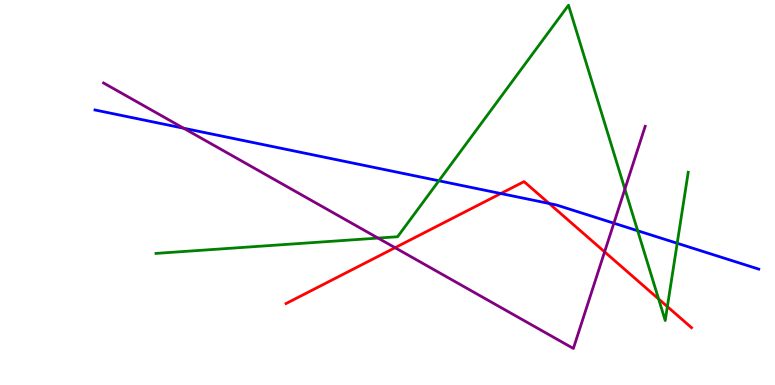[{'lines': ['blue', 'red'], 'intersections': [{'x': 6.46, 'y': 4.97}, {'x': 7.09, 'y': 4.72}]}, {'lines': ['green', 'red'], 'intersections': [{'x': 8.5, 'y': 2.23}, {'x': 8.61, 'y': 2.04}]}, {'lines': ['purple', 'red'], 'intersections': [{'x': 5.1, 'y': 3.57}, {'x': 7.8, 'y': 3.46}]}, {'lines': ['blue', 'green'], 'intersections': [{'x': 5.66, 'y': 5.3}, {'x': 8.23, 'y': 4.01}, {'x': 8.74, 'y': 3.68}]}, {'lines': ['blue', 'purple'], 'intersections': [{'x': 2.37, 'y': 6.67}, {'x': 7.92, 'y': 4.2}]}, {'lines': ['green', 'purple'], 'intersections': [{'x': 4.88, 'y': 3.82}, {'x': 8.06, 'y': 5.09}]}]